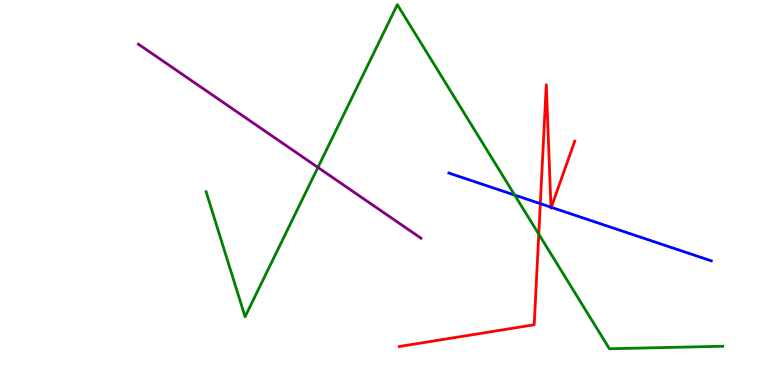[{'lines': ['blue', 'red'], 'intersections': [{'x': 6.97, 'y': 4.71}, {'x': 7.11, 'y': 4.62}, {'x': 7.11, 'y': 4.62}]}, {'lines': ['green', 'red'], 'intersections': [{'x': 6.95, 'y': 3.92}]}, {'lines': ['purple', 'red'], 'intersections': []}, {'lines': ['blue', 'green'], 'intersections': [{'x': 6.64, 'y': 4.93}]}, {'lines': ['blue', 'purple'], 'intersections': []}, {'lines': ['green', 'purple'], 'intersections': [{'x': 4.1, 'y': 5.65}]}]